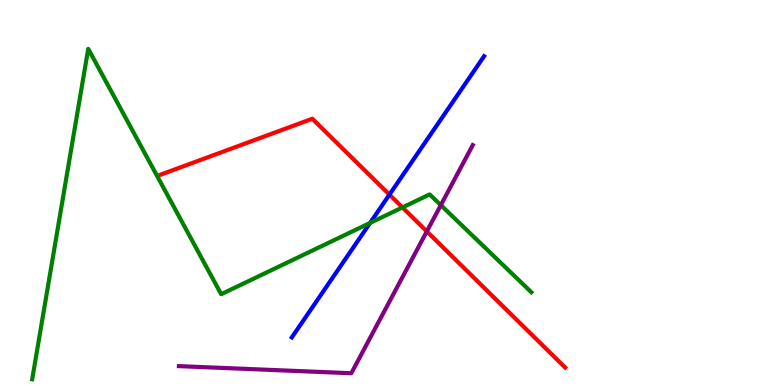[{'lines': ['blue', 'red'], 'intersections': [{'x': 5.02, 'y': 4.94}]}, {'lines': ['green', 'red'], 'intersections': [{'x': 5.19, 'y': 4.61}]}, {'lines': ['purple', 'red'], 'intersections': [{'x': 5.51, 'y': 3.99}]}, {'lines': ['blue', 'green'], 'intersections': [{'x': 4.78, 'y': 4.21}]}, {'lines': ['blue', 'purple'], 'intersections': []}, {'lines': ['green', 'purple'], 'intersections': [{'x': 5.69, 'y': 4.67}]}]